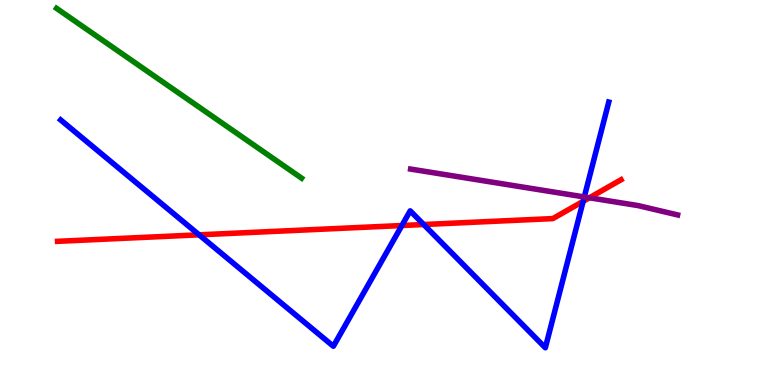[{'lines': ['blue', 'red'], 'intersections': [{'x': 2.57, 'y': 3.9}, {'x': 5.19, 'y': 4.14}, {'x': 5.47, 'y': 4.17}, {'x': 7.52, 'y': 4.77}]}, {'lines': ['green', 'red'], 'intersections': []}, {'lines': ['purple', 'red'], 'intersections': [{'x': 7.61, 'y': 4.86}]}, {'lines': ['blue', 'green'], 'intersections': []}, {'lines': ['blue', 'purple'], 'intersections': [{'x': 7.54, 'y': 4.88}]}, {'lines': ['green', 'purple'], 'intersections': []}]